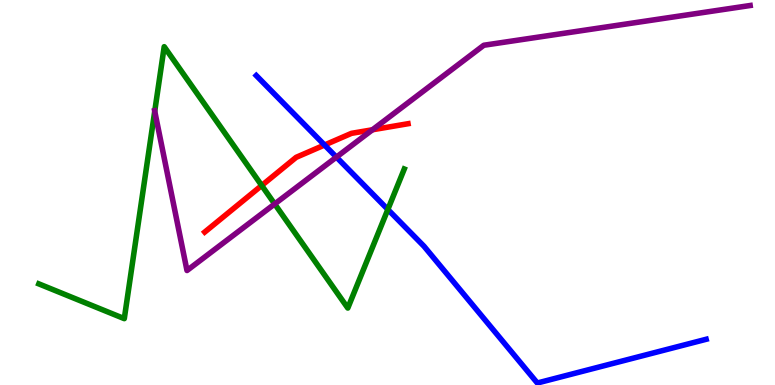[{'lines': ['blue', 'red'], 'intersections': [{'x': 4.19, 'y': 6.23}]}, {'lines': ['green', 'red'], 'intersections': [{'x': 3.38, 'y': 5.18}]}, {'lines': ['purple', 'red'], 'intersections': [{'x': 4.81, 'y': 6.63}]}, {'lines': ['blue', 'green'], 'intersections': [{'x': 5.0, 'y': 4.56}]}, {'lines': ['blue', 'purple'], 'intersections': [{'x': 4.34, 'y': 5.92}]}, {'lines': ['green', 'purple'], 'intersections': [{'x': 2.0, 'y': 7.11}, {'x': 3.54, 'y': 4.7}]}]